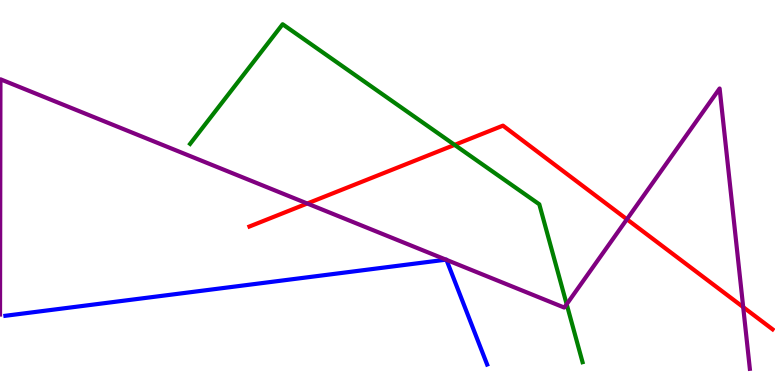[{'lines': ['blue', 'red'], 'intersections': []}, {'lines': ['green', 'red'], 'intersections': [{'x': 5.87, 'y': 6.24}]}, {'lines': ['purple', 'red'], 'intersections': [{'x': 3.96, 'y': 4.71}, {'x': 8.09, 'y': 4.3}, {'x': 9.59, 'y': 2.02}]}, {'lines': ['blue', 'green'], 'intersections': []}, {'lines': ['blue', 'purple'], 'intersections': [{'x': 5.75, 'y': 3.26}, {'x': 5.76, 'y': 3.25}]}, {'lines': ['green', 'purple'], 'intersections': [{'x': 7.31, 'y': 2.1}]}]